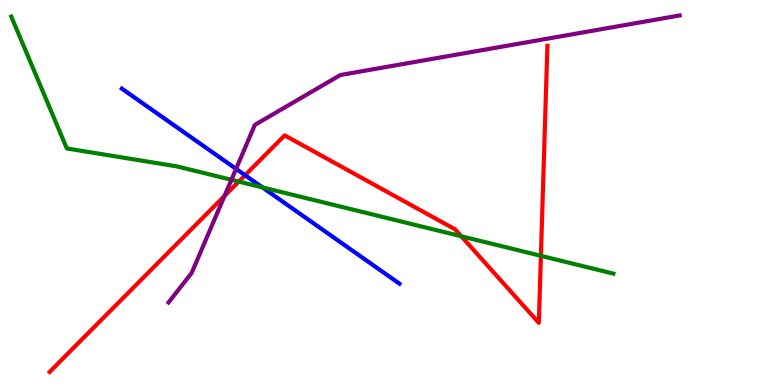[{'lines': ['blue', 'red'], 'intersections': [{'x': 3.16, 'y': 5.45}]}, {'lines': ['green', 'red'], 'intersections': [{'x': 3.08, 'y': 5.28}, {'x': 5.95, 'y': 3.86}, {'x': 6.98, 'y': 3.36}]}, {'lines': ['purple', 'red'], 'intersections': [{'x': 2.9, 'y': 4.91}]}, {'lines': ['blue', 'green'], 'intersections': [{'x': 3.39, 'y': 5.13}]}, {'lines': ['blue', 'purple'], 'intersections': [{'x': 3.05, 'y': 5.61}]}, {'lines': ['green', 'purple'], 'intersections': [{'x': 2.99, 'y': 5.33}]}]